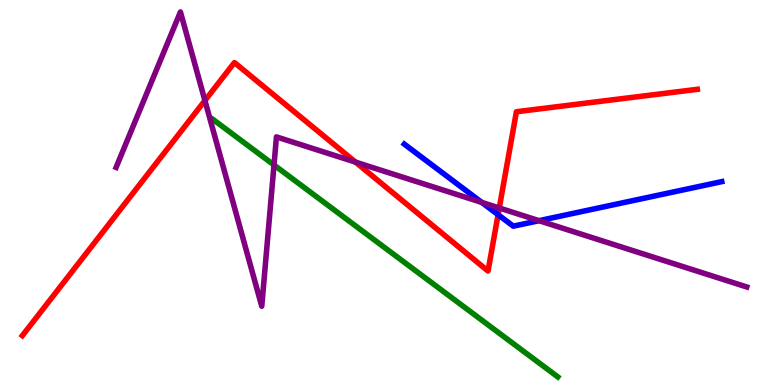[{'lines': ['blue', 'red'], 'intersections': [{'x': 6.43, 'y': 4.42}]}, {'lines': ['green', 'red'], 'intersections': []}, {'lines': ['purple', 'red'], 'intersections': [{'x': 2.64, 'y': 7.39}, {'x': 4.59, 'y': 5.79}, {'x': 6.44, 'y': 4.6}]}, {'lines': ['blue', 'green'], 'intersections': []}, {'lines': ['blue', 'purple'], 'intersections': [{'x': 6.22, 'y': 4.74}, {'x': 6.96, 'y': 4.27}]}, {'lines': ['green', 'purple'], 'intersections': [{'x': 3.54, 'y': 5.71}]}]